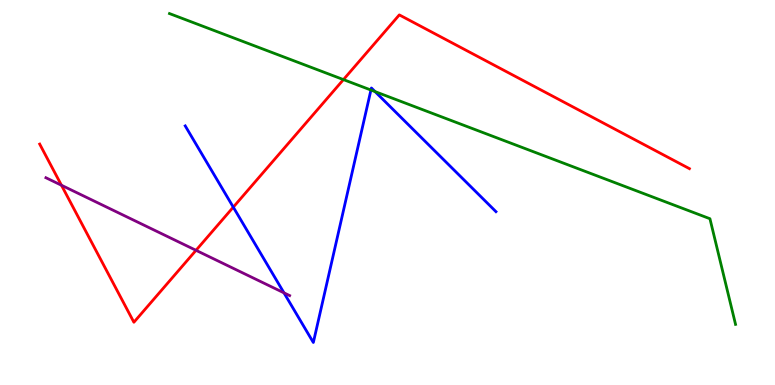[{'lines': ['blue', 'red'], 'intersections': [{'x': 3.01, 'y': 4.62}]}, {'lines': ['green', 'red'], 'intersections': [{'x': 4.43, 'y': 7.93}]}, {'lines': ['purple', 'red'], 'intersections': [{'x': 0.793, 'y': 5.19}, {'x': 2.53, 'y': 3.5}]}, {'lines': ['blue', 'green'], 'intersections': [{'x': 4.79, 'y': 7.66}, {'x': 4.84, 'y': 7.62}]}, {'lines': ['blue', 'purple'], 'intersections': [{'x': 3.66, 'y': 2.39}]}, {'lines': ['green', 'purple'], 'intersections': []}]